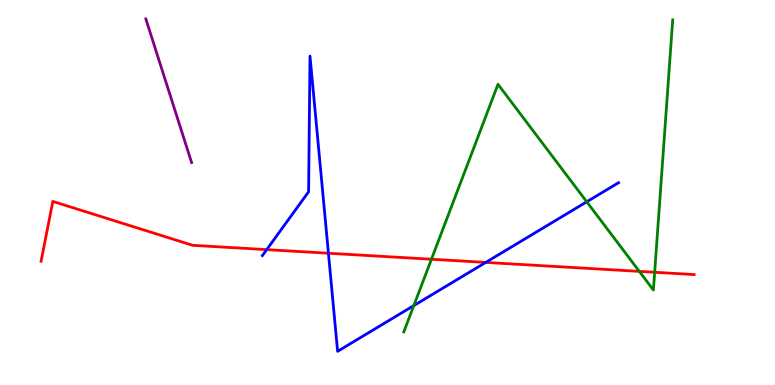[{'lines': ['blue', 'red'], 'intersections': [{'x': 3.44, 'y': 3.52}, {'x': 4.24, 'y': 3.42}, {'x': 6.27, 'y': 3.18}]}, {'lines': ['green', 'red'], 'intersections': [{'x': 5.57, 'y': 3.27}, {'x': 8.25, 'y': 2.95}, {'x': 8.45, 'y': 2.93}]}, {'lines': ['purple', 'red'], 'intersections': []}, {'lines': ['blue', 'green'], 'intersections': [{'x': 5.34, 'y': 2.06}, {'x': 7.57, 'y': 4.76}]}, {'lines': ['blue', 'purple'], 'intersections': []}, {'lines': ['green', 'purple'], 'intersections': []}]